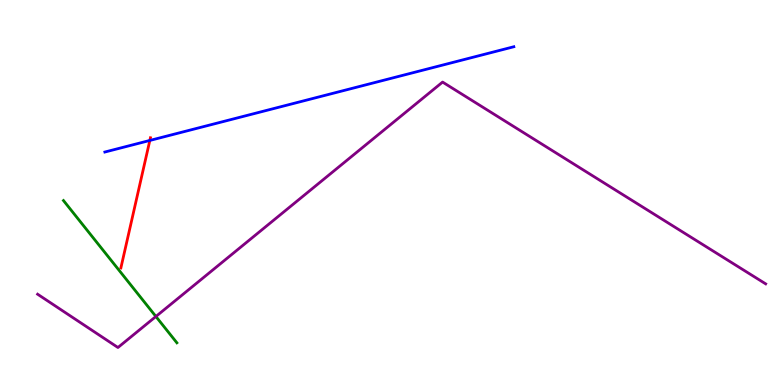[{'lines': ['blue', 'red'], 'intersections': [{'x': 1.93, 'y': 6.35}]}, {'lines': ['green', 'red'], 'intersections': []}, {'lines': ['purple', 'red'], 'intersections': []}, {'lines': ['blue', 'green'], 'intersections': []}, {'lines': ['blue', 'purple'], 'intersections': []}, {'lines': ['green', 'purple'], 'intersections': [{'x': 2.01, 'y': 1.78}]}]